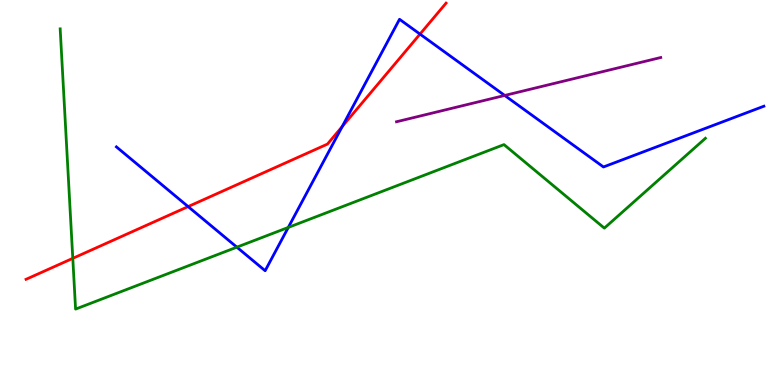[{'lines': ['blue', 'red'], 'intersections': [{'x': 2.43, 'y': 4.63}, {'x': 4.42, 'y': 6.71}, {'x': 5.42, 'y': 9.11}]}, {'lines': ['green', 'red'], 'intersections': [{'x': 0.939, 'y': 3.29}]}, {'lines': ['purple', 'red'], 'intersections': []}, {'lines': ['blue', 'green'], 'intersections': [{'x': 3.06, 'y': 3.58}, {'x': 3.72, 'y': 4.09}]}, {'lines': ['blue', 'purple'], 'intersections': [{'x': 6.51, 'y': 7.52}]}, {'lines': ['green', 'purple'], 'intersections': []}]